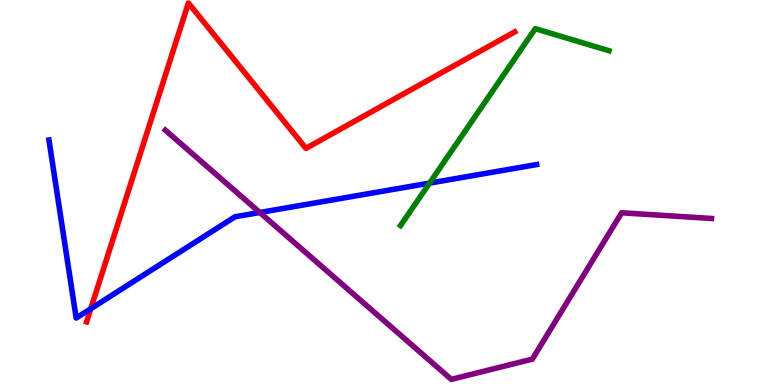[{'lines': ['blue', 'red'], 'intersections': [{'x': 1.17, 'y': 1.98}]}, {'lines': ['green', 'red'], 'intersections': []}, {'lines': ['purple', 'red'], 'intersections': []}, {'lines': ['blue', 'green'], 'intersections': [{'x': 5.54, 'y': 5.24}]}, {'lines': ['blue', 'purple'], 'intersections': [{'x': 3.35, 'y': 4.48}]}, {'lines': ['green', 'purple'], 'intersections': []}]